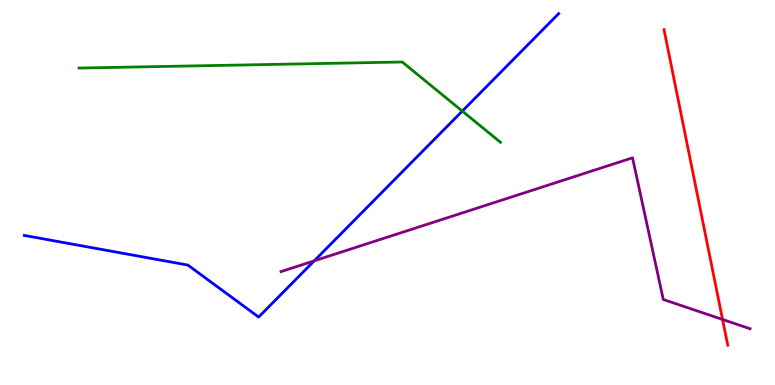[{'lines': ['blue', 'red'], 'intersections': []}, {'lines': ['green', 'red'], 'intersections': []}, {'lines': ['purple', 'red'], 'intersections': [{'x': 9.32, 'y': 1.7}]}, {'lines': ['blue', 'green'], 'intersections': [{'x': 5.97, 'y': 7.11}]}, {'lines': ['blue', 'purple'], 'intersections': [{'x': 4.05, 'y': 3.22}]}, {'lines': ['green', 'purple'], 'intersections': []}]